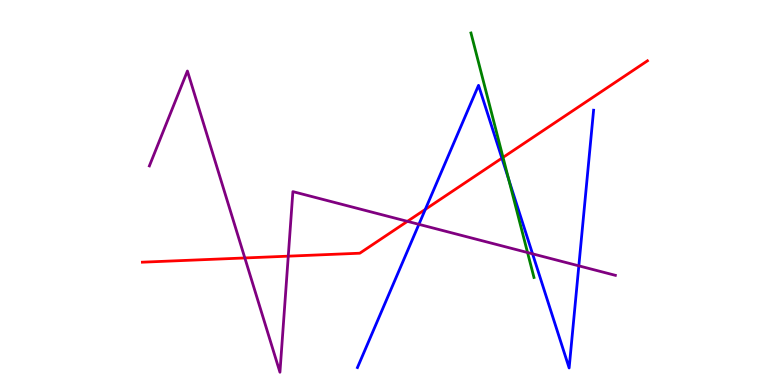[{'lines': ['blue', 'red'], 'intersections': [{'x': 5.49, 'y': 4.56}, {'x': 6.48, 'y': 5.89}]}, {'lines': ['green', 'red'], 'intersections': [{'x': 6.49, 'y': 5.91}]}, {'lines': ['purple', 'red'], 'intersections': [{'x': 3.16, 'y': 3.3}, {'x': 3.72, 'y': 3.35}, {'x': 5.26, 'y': 4.25}]}, {'lines': ['blue', 'green'], 'intersections': [{'x': 6.56, 'y': 5.34}]}, {'lines': ['blue', 'purple'], 'intersections': [{'x': 5.41, 'y': 4.17}, {'x': 6.87, 'y': 3.41}, {'x': 7.47, 'y': 3.09}]}, {'lines': ['green', 'purple'], 'intersections': [{'x': 6.81, 'y': 3.44}]}]